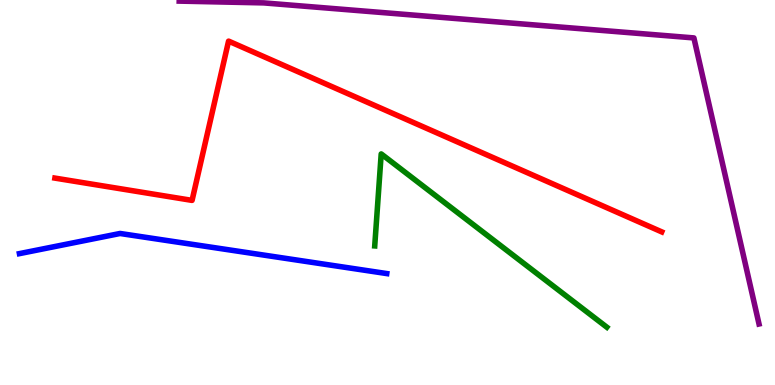[{'lines': ['blue', 'red'], 'intersections': []}, {'lines': ['green', 'red'], 'intersections': []}, {'lines': ['purple', 'red'], 'intersections': []}, {'lines': ['blue', 'green'], 'intersections': []}, {'lines': ['blue', 'purple'], 'intersections': []}, {'lines': ['green', 'purple'], 'intersections': []}]